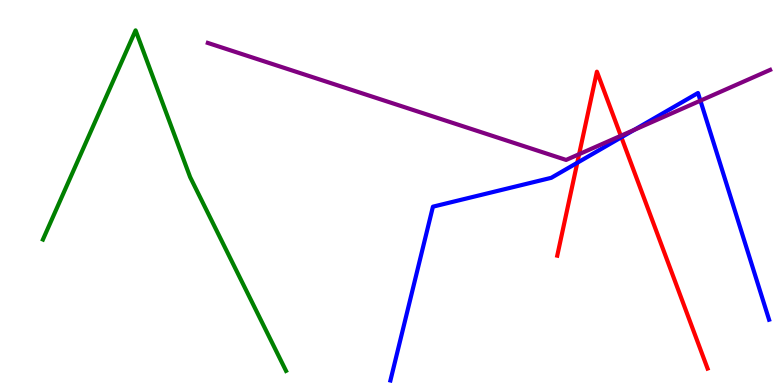[{'lines': ['blue', 'red'], 'intersections': [{'x': 7.45, 'y': 5.77}, {'x': 8.02, 'y': 6.43}]}, {'lines': ['green', 'red'], 'intersections': []}, {'lines': ['purple', 'red'], 'intersections': [{'x': 7.47, 'y': 6.0}, {'x': 8.01, 'y': 6.47}]}, {'lines': ['blue', 'green'], 'intersections': []}, {'lines': ['blue', 'purple'], 'intersections': [{'x': 8.18, 'y': 6.63}, {'x': 9.04, 'y': 7.39}]}, {'lines': ['green', 'purple'], 'intersections': []}]